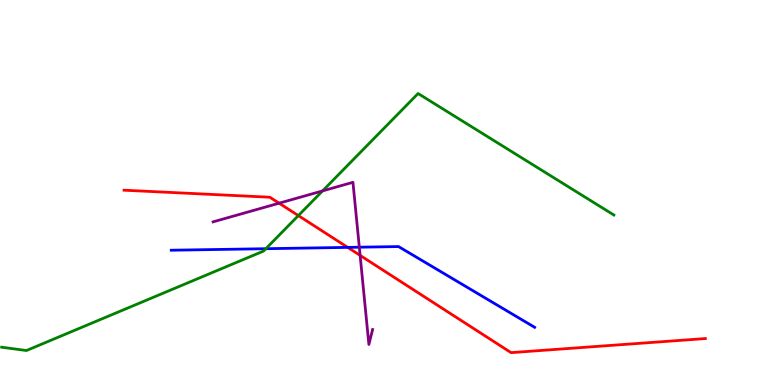[{'lines': ['blue', 'red'], 'intersections': [{'x': 4.49, 'y': 3.57}]}, {'lines': ['green', 'red'], 'intersections': [{'x': 3.85, 'y': 4.4}]}, {'lines': ['purple', 'red'], 'intersections': [{'x': 3.6, 'y': 4.72}, {'x': 4.65, 'y': 3.37}]}, {'lines': ['blue', 'green'], 'intersections': [{'x': 3.43, 'y': 3.54}]}, {'lines': ['blue', 'purple'], 'intersections': [{'x': 4.64, 'y': 3.58}]}, {'lines': ['green', 'purple'], 'intersections': [{'x': 4.16, 'y': 5.04}]}]